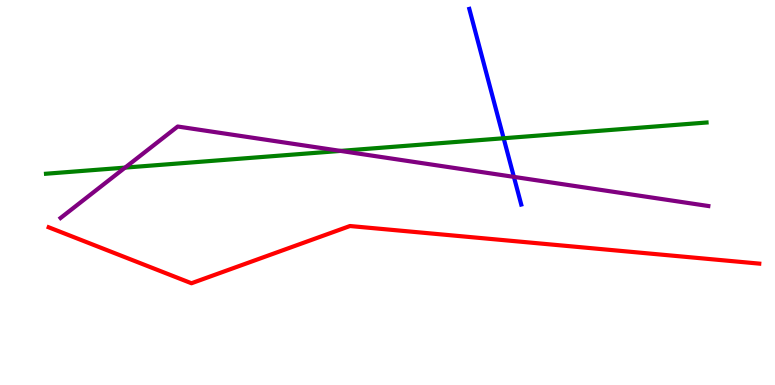[{'lines': ['blue', 'red'], 'intersections': []}, {'lines': ['green', 'red'], 'intersections': []}, {'lines': ['purple', 'red'], 'intersections': []}, {'lines': ['blue', 'green'], 'intersections': [{'x': 6.5, 'y': 6.41}]}, {'lines': ['blue', 'purple'], 'intersections': [{'x': 6.63, 'y': 5.41}]}, {'lines': ['green', 'purple'], 'intersections': [{'x': 1.61, 'y': 5.65}, {'x': 4.39, 'y': 6.08}]}]